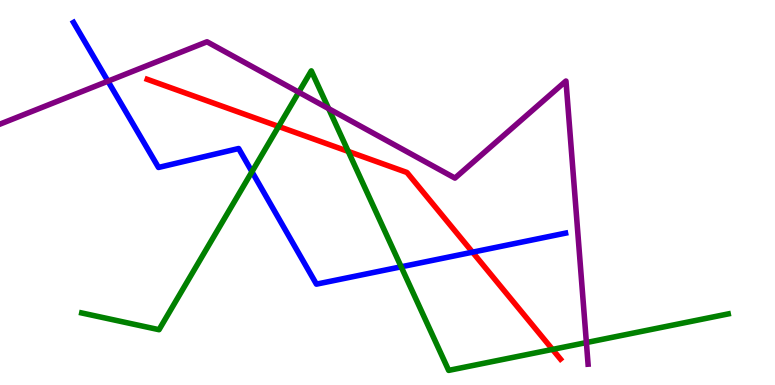[{'lines': ['blue', 'red'], 'intersections': [{'x': 6.1, 'y': 3.45}]}, {'lines': ['green', 'red'], 'intersections': [{'x': 3.59, 'y': 6.72}, {'x': 4.49, 'y': 6.07}, {'x': 7.13, 'y': 0.924}]}, {'lines': ['purple', 'red'], 'intersections': []}, {'lines': ['blue', 'green'], 'intersections': [{'x': 3.25, 'y': 5.54}, {'x': 5.18, 'y': 3.07}]}, {'lines': ['blue', 'purple'], 'intersections': [{'x': 1.39, 'y': 7.89}]}, {'lines': ['green', 'purple'], 'intersections': [{'x': 3.85, 'y': 7.6}, {'x': 4.24, 'y': 7.18}, {'x': 7.57, 'y': 1.1}]}]